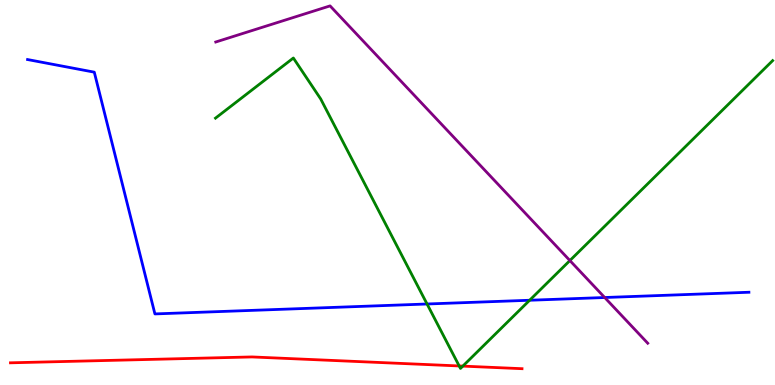[{'lines': ['blue', 'red'], 'intersections': []}, {'lines': ['green', 'red'], 'intersections': [{'x': 5.93, 'y': 0.495}, {'x': 5.97, 'y': 0.49}]}, {'lines': ['purple', 'red'], 'intersections': []}, {'lines': ['blue', 'green'], 'intersections': [{'x': 5.51, 'y': 2.1}, {'x': 6.83, 'y': 2.2}]}, {'lines': ['blue', 'purple'], 'intersections': [{'x': 7.8, 'y': 2.27}]}, {'lines': ['green', 'purple'], 'intersections': [{'x': 7.35, 'y': 3.23}]}]